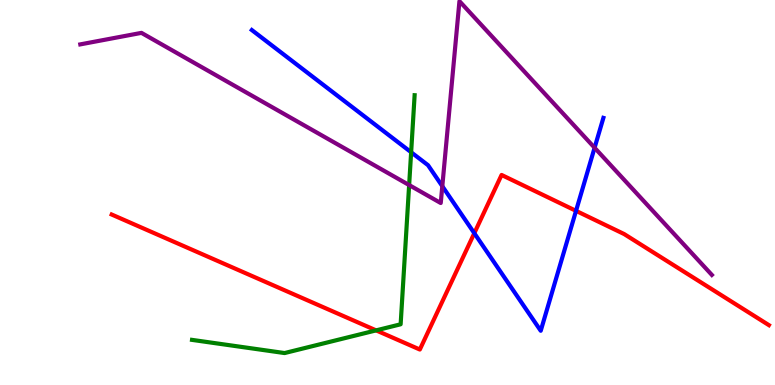[{'lines': ['blue', 'red'], 'intersections': [{'x': 6.12, 'y': 3.94}, {'x': 7.43, 'y': 4.52}]}, {'lines': ['green', 'red'], 'intersections': [{'x': 4.85, 'y': 1.42}]}, {'lines': ['purple', 'red'], 'intersections': []}, {'lines': ['blue', 'green'], 'intersections': [{'x': 5.31, 'y': 6.05}]}, {'lines': ['blue', 'purple'], 'intersections': [{'x': 5.71, 'y': 5.16}, {'x': 7.67, 'y': 6.16}]}, {'lines': ['green', 'purple'], 'intersections': [{'x': 5.28, 'y': 5.19}]}]